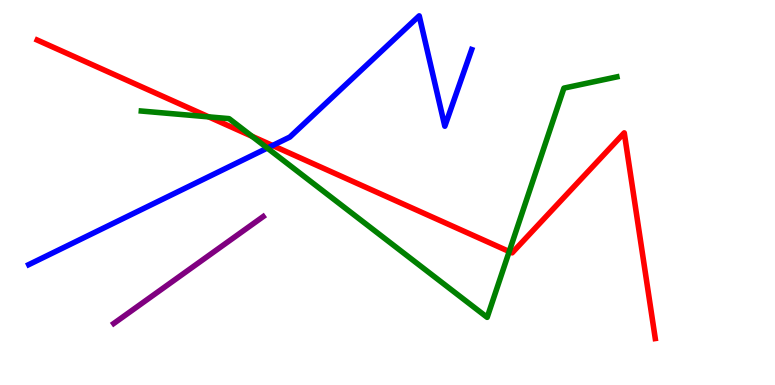[{'lines': ['blue', 'red'], 'intersections': [{'x': 3.52, 'y': 6.22}]}, {'lines': ['green', 'red'], 'intersections': [{'x': 2.69, 'y': 6.96}, {'x': 3.25, 'y': 6.46}, {'x': 6.57, 'y': 3.47}]}, {'lines': ['purple', 'red'], 'intersections': []}, {'lines': ['blue', 'green'], 'intersections': [{'x': 3.45, 'y': 6.15}]}, {'lines': ['blue', 'purple'], 'intersections': []}, {'lines': ['green', 'purple'], 'intersections': []}]